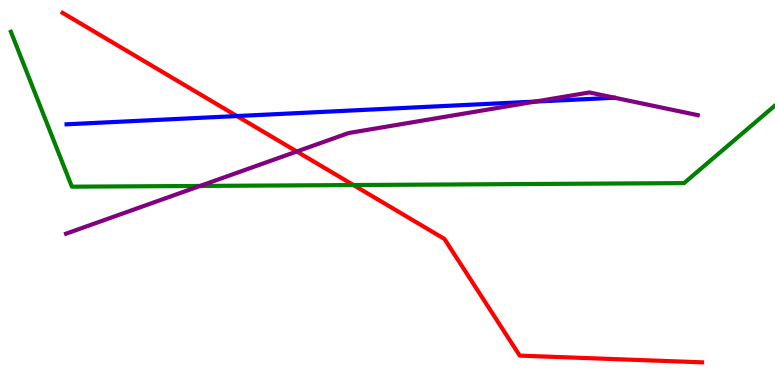[{'lines': ['blue', 'red'], 'intersections': [{'x': 3.06, 'y': 6.99}]}, {'lines': ['green', 'red'], 'intersections': [{'x': 4.56, 'y': 5.19}]}, {'lines': ['purple', 'red'], 'intersections': [{'x': 3.83, 'y': 6.06}]}, {'lines': ['blue', 'green'], 'intersections': []}, {'lines': ['blue', 'purple'], 'intersections': [{'x': 6.91, 'y': 7.36}]}, {'lines': ['green', 'purple'], 'intersections': [{'x': 2.58, 'y': 5.17}]}]